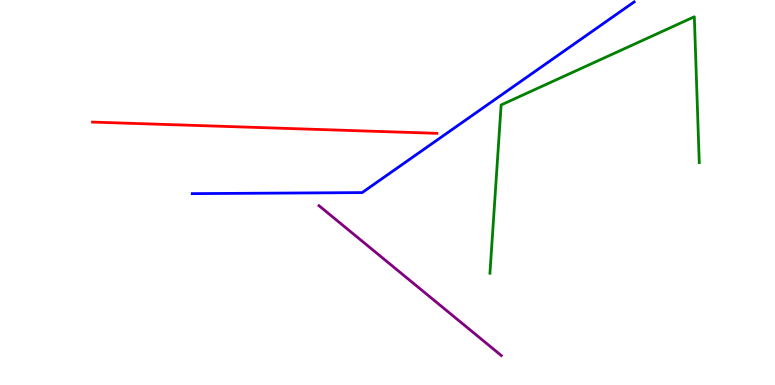[{'lines': ['blue', 'red'], 'intersections': []}, {'lines': ['green', 'red'], 'intersections': []}, {'lines': ['purple', 'red'], 'intersections': []}, {'lines': ['blue', 'green'], 'intersections': []}, {'lines': ['blue', 'purple'], 'intersections': []}, {'lines': ['green', 'purple'], 'intersections': []}]